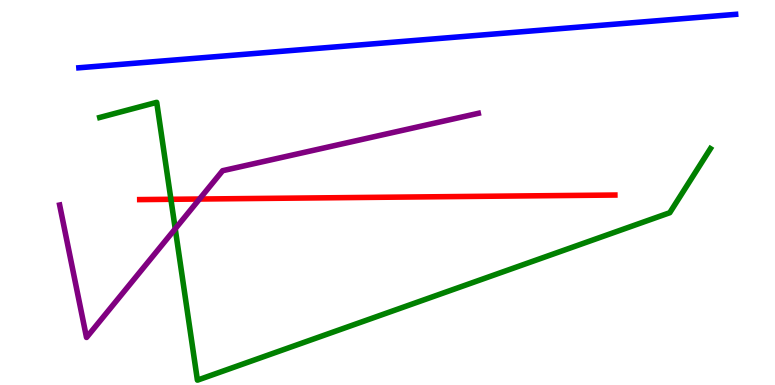[{'lines': ['blue', 'red'], 'intersections': []}, {'lines': ['green', 'red'], 'intersections': [{'x': 2.21, 'y': 4.82}]}, {'lines': ['purple', 'red'], 'intersections': [{'x': 2.57, 'y': 4.83}]}, {'lines': ['blue', 'green'], 'intersections': []}, {'lines': ['blue', 'purple'], 'intersections': []}, {'lines': ['green', 'purple'], 'intersections': [{'x': 2.26, 'y': 4.06}]}]